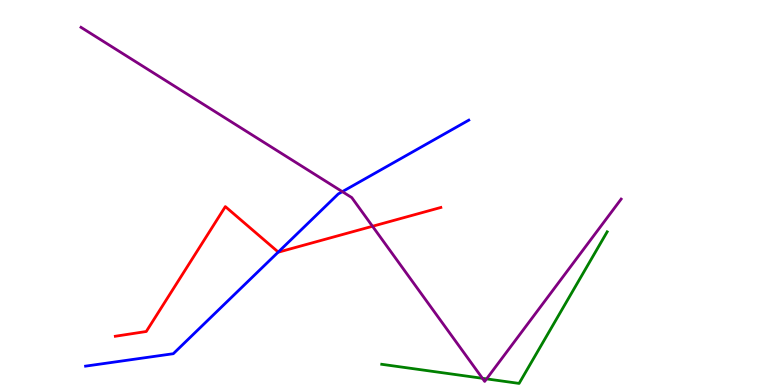[{'lines': ['blue', 'red'], 'intersections': [{'x': 3.59, 'y': 3.45}]}, {'lines': ['green', 'red'], 'intersections': []}, {'lines': ['purple', 'red'], 'intersections': [{'x': 4.81, 'y': 4.12}]}, {'lines': ['blue', 'green'], 'intersections': []}, {'lines': ['blue', 'purple'], 'intersections': [{'x': 4.42, 'y': 5.02}]}, {'lines': ['green', 'purple'], 'intersections': [{'x': 6.22, 'y': 0.174}, {'x': 6.28, 'y': 0.159}]}]